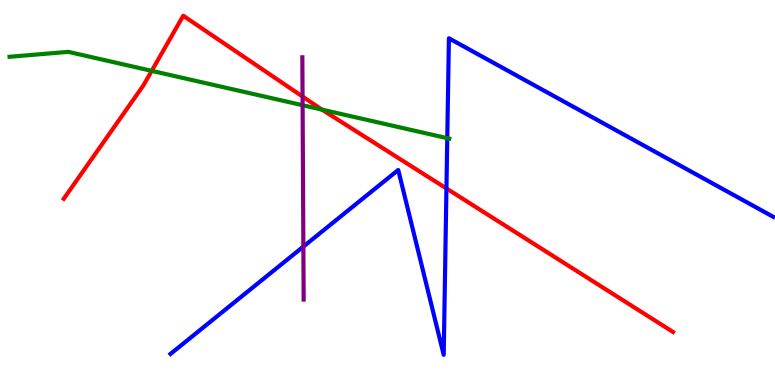[{'lines': ['blue', 'red'], 'intersections': [{'x': 5.76, 'y': 5.1}]}, {'lines': ['green', 'red'], 'intersections': [{'x': 1.96, 'y': 8.16}, {'x': 4.15, 'y': 7.15}]}, {'lines': ['purple', 'red'], 'intersections': [{'x': 3.9, 'y': 7.49}]}, {'lines': ['blue', 'green'], 'intersections': [{'x': 5.77, 'y': 6.41}]}, {'lines': ['blue', 'purple'], 'intersections': [{'x': 3.91, 'y': 3.6}]}, {'lines': ['green', 'purple'], 'intersections': [{'x': 3.9, 'y': 7.27}]}]